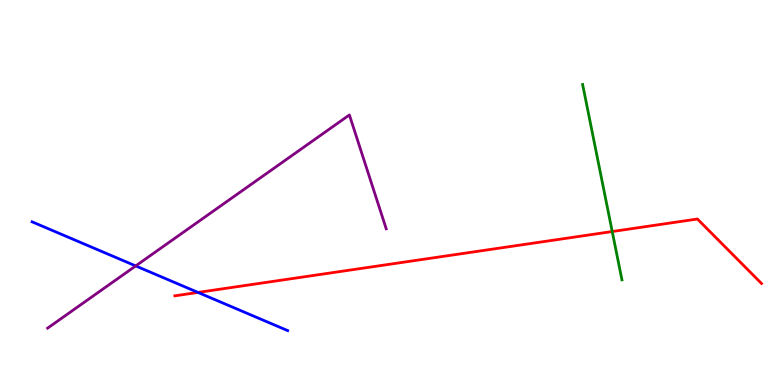[{'lines': ['blue', 'red'], 'intersections': [{'x': 2.55, 'y': 2.4}]}, {'lines': ['green', 'red'], 'intersections': [{'x': 7.9, 'y': 3.99}]}, {'lines': ['purple', 'red'], 'intersections': []}, {'lines': ['blue', 'green'], 'intersections': []}, {'lines': ['blue', 'purple'], 'intersections': [{'x': 1.75, 'y': 3.09}]}, {'lines': ['green', 'purple'], 'intersections': []}]